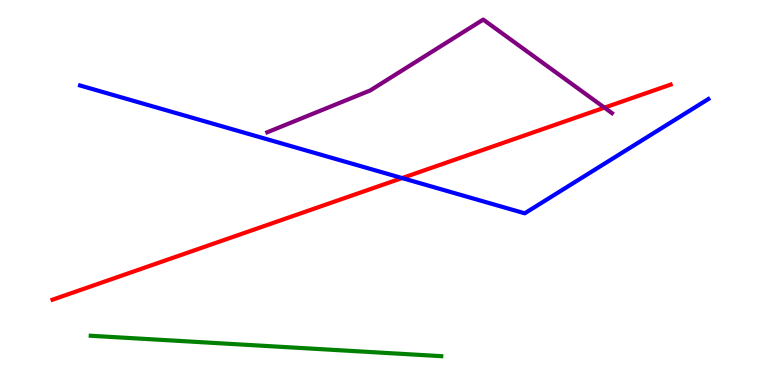[{'lines': ['blue', 'red'], 'intersections': [{'x': 5.19, 'y': 5.38}]}, {'lines': ['green', 'red'], 'intersections': []}, {'lines': ['purple', 'red'], 'intersections': [{'x': 7.8, 'y': 7.2}]}, {'lines': ['blue', 'green'], 'intersections': []}, {'lines': ['blue', 'purple'], 'intersections': []}, {'lines': ['green', 'purple'], 'intersections': []}]